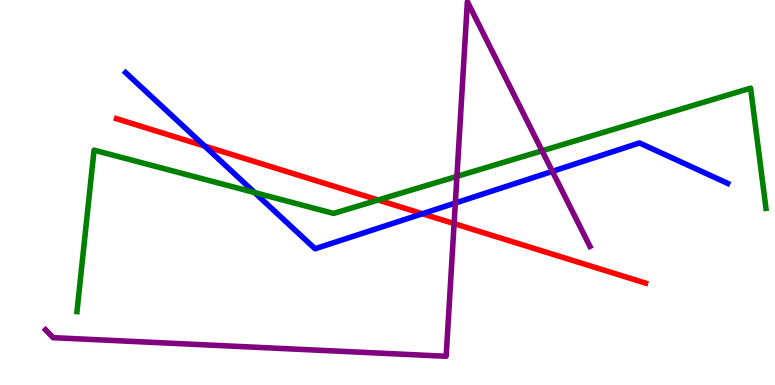[{'lines': ['blue', 'red'], 'intersections': [{'x': 2.64, 'y': 6.21}, {'x': 5.45, 'y': 4.45}]}, {'lines': ['green', 'red'], 'intersections': [{'x': 4.88, 'y': 4.8}]}, {'lines': ['purple', 'red'], 'intersections': [{'x': 5.86, 'y': 4.19}]}, {'lines': ['blue', 'green'], 'intersections': [{'x': 3.29, 'y': 5.0}]}, {'lines': ['blue', 'purple'], 'intersections': [{'x': 5.88, 'y': 4.73}, {'x': 7.13, 'y': 5.55}]}, {'lines': ['green', 'purple'], 'intersections': [{'x': 5.9, 'y': 5.42}, {'x': 6.99, 'y': 6.08}]}]